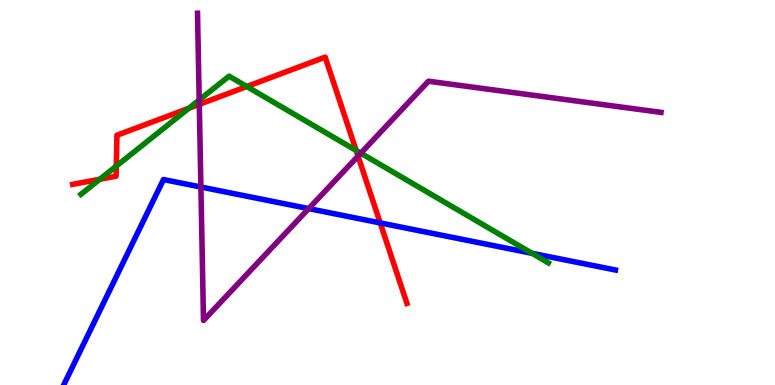[{'lines': ['blue', 'red'], 'intersections': [{'x': 4.91, 'y': 4.21}]}, {'lines': ['green', 'red'], 'intersections': [{'x': 1.29, 'y': 5.34}, {'x': 1.5, 'y': 5.69}, {'x': 2.44, 'y': 7.19}, {'x': 3.18, 'y': 7.75}, {'x': 4.6, 'y': 6.09}]}, {'lines': ['purple', 'red'], 'intersections': [{'x': 2.57, 'y': 7.29}, {'x': 4.62, 'y': 5.94}]}, {'lines': ['blue', 'green'], 'intersections': [{'x': 6.86, 'y': 3.42}]}, {'lines': ['blue', 'purple'], 'intersections': [{'x': 2.59, 'y': 5.14}, {'x': 3.98, 'y': 4.58}]}, {'lines': ['green', 'purple'], 'intersections': [{'x': 2.57, 'y': 7.4}, {'x': 4.66, 'y': 6.02}]}]